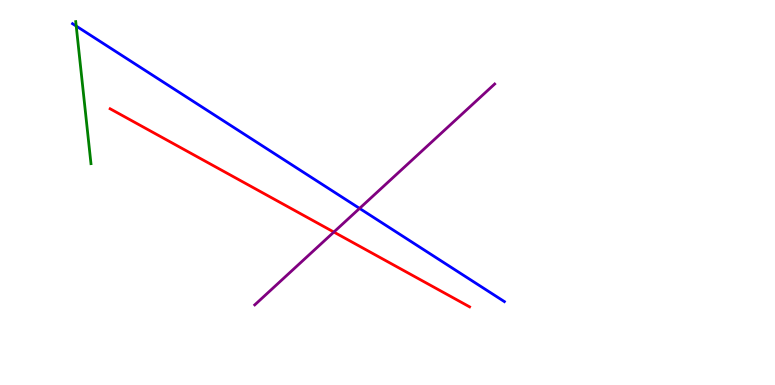[{'lines': ['blue', 'red'], 'intersections': []}, {'lines': ['green', 'red'], 'intersections': []}, {'lines': ['purple', 'red'], 'intersections': [{'x': 4.31, 'y': 3.97}]}, {'lines': ['blue', 'green'], 'intersections': [{'x': 0.983, 'y': 9.32}]}, {'lines': ['blue', 'purple'], 'intersections': [{'x': 4.64, 'y': 4.59}]}, {'lines': ['green', 'purple'], 'intersections': []}]